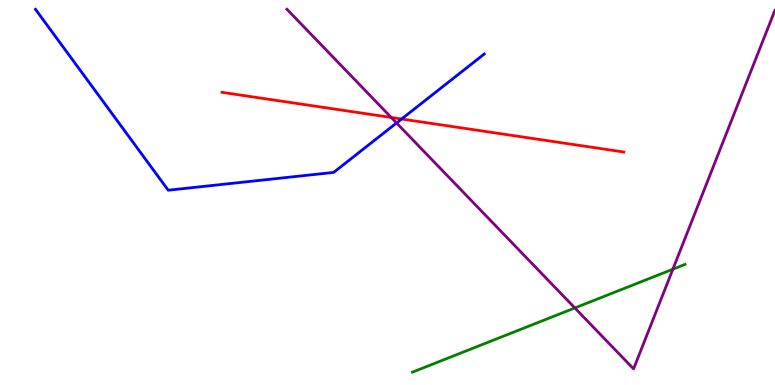[{'lines': ['blue', 'red'], 'intersections': [{'x': 5.18, 'y': 6.91}]}, {'lines': ['green', 'red'], 'intersections': []}, {'lines': ['purple', 'red'], 'intersections': [{'x': 5.05, 'y': 6.95}]}, {'lines': ['blue', 'green'], 'intersections': []}, {'lines': ['blue', 'purple'], 'intersections': [{'x': 5.12, 'y': 6.81}]}, {'lines': ['green', 'purple'], 'intersections': [{'x': 7.42, 'y': 2.0}, {'x': 8.68, 'y': 3.01}]}]